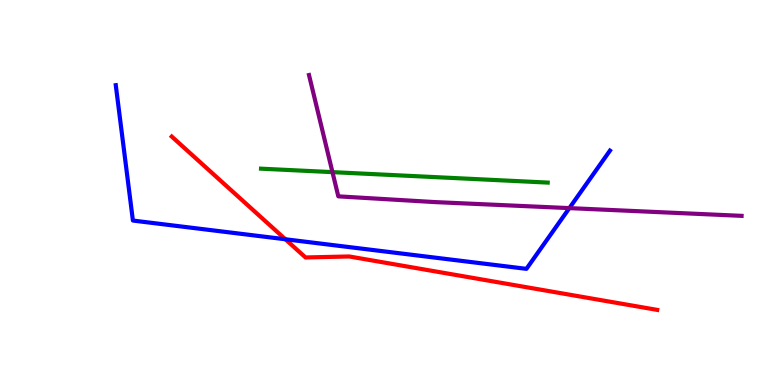[{'lines': ['blue', 'red'], 'intersections': [{'x': 3.68, 'y': 3.79}]}, {'lines': ['green', 'red'], 'intersections': []}, {'lines': ['purple', 'red'], 'intersections': []}, {'lines': ['blue', 'green'], 'intersections': []}, {'lines': ['blue', 'purple'], 'intersections': [{'x': 7.35, 'y': 4.59}]}, {'lines': ['green', 'purple'], 'intersections': [{'x': 4.29, 'y': 5.53}]}]